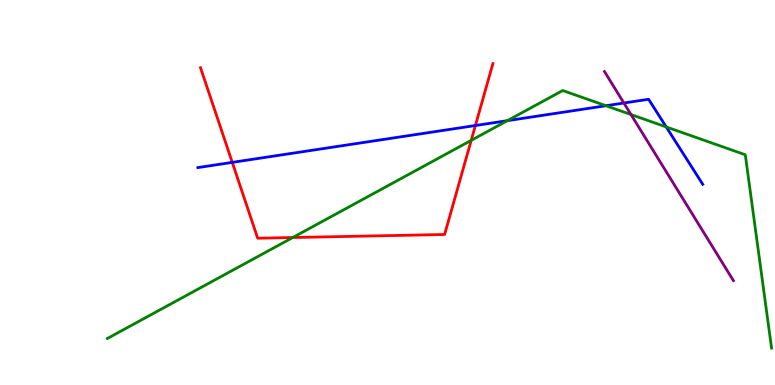[{'lines': ['blue', 'red'], 'intersections': [{'x': 3.0, 'y': 5.78}, {'x': 6.13, 'y': 6.74}]}, {'lines': ['green', 'red'], 'intersections': [{'x': 3.78, 'y': 3.83}, {'x': 6.08, 'y': 6.35}]}, {'lines': ['purple', 'red'], 'intersections': []}, {'lines': ['blue', 'green'], 'intersections': [{'x': 6.55, 'y': 6.87}, {'x': 7.82, 'y': 7.25}, {'x': 8.6, 'y': 6.7}]}, {'lines': ['blue', 'purple'], 'intersections': [{'x': 8.05, 'y': 7.32}]}, {'lines': ['green', 'purple'], 'intersections': [{'x': 8.14, 'y': 7.02}]}]